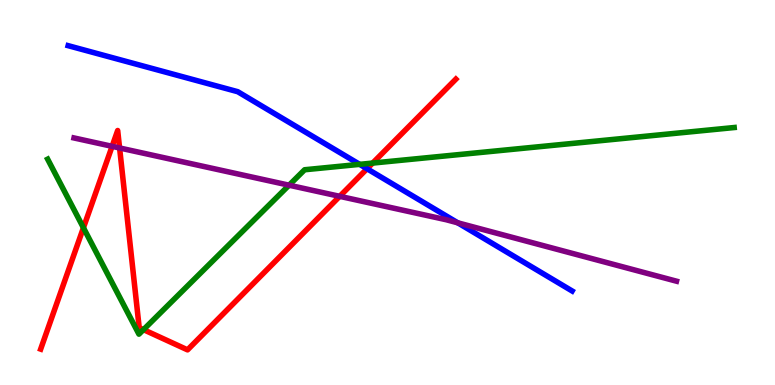[{'lines': ['blue', 'red'], 'intersections': [{'x': 4.74, 'y': 5.62}]}, {'lines': ['green', 'red'], 'intersections': [{'x': 1.08, 'y': 4.08}, {'x': 1.85, 'y': 1.44}, {'x': 4.81, 'y': 5.76}]}, {'lines': ['purple', 'red'], 'intersections': [{'x': 1.45, 'y': 6.2}, {'x': 1.54, 'y': 6.16}, {'x': 4.38, 'y': 4.9}]}, {'lines': ['blue', 'green'], 'intersections': [{'x': 4.64, 'y': 5.73}]}, {'lines': ['blue', 'purple'], 'intersections': [{'x': 5.91, 'y': 4.21}]}, {'lines': ['green', 'purple'], 'intersections': [{'x': 3.73, 'y': 5.19}]}]